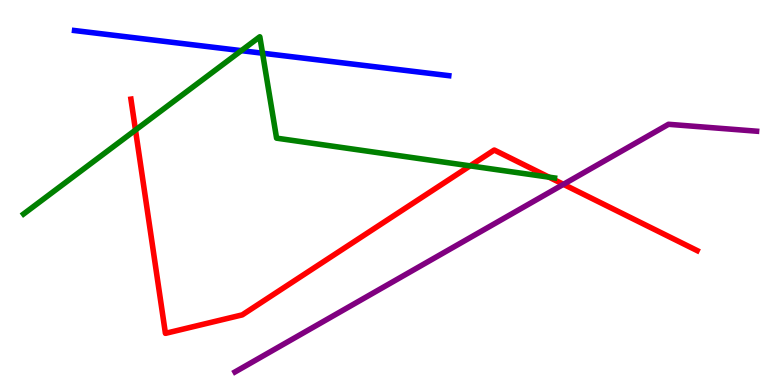[{'lines': ['blue', 'red'], 'intersections': []}, {'lines': ['green', 'red'], 'intersections': [{'x': 1.75, 'y': 6.62}, {'x': 6.07, 'y': 5.69}, {'x': 7.08, 'y': 5.4}]}, {'lines': ['purple', 'red'], 'intersections': [{'x': 7.27, 'y': 5.21}]}, {'lines': ['blue', 'green'], 'intersections': [{'x': 3.11, 'y': 8.68}, {'x': 3.39, 'y': 8.62}]}, {'lines': ['blue', 'purple'], 'intersections': []}, {'lines': ['green', 'purple'], 'intersections': []}]